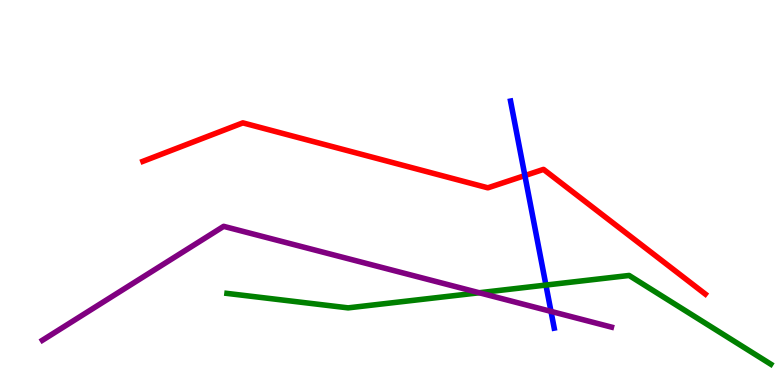[{'lines': ['blue', 'red'], 'intersections': [{'x': 6.77, 'y': 5.44}]}, {'lines': ['green', 'red'], 'intersections': []}, {'lines': ['purple', 'red'], 'intersections': []}, {'lines': ['blue', 'green'], 'intersections': [{'x': 7.04, 'y': 2.6}]}, {'lines': ['blue', 'purple'], 'intersections': [{'x': 7.11, 'y': 1.91}]}, {'lines': ['green', 'purple'], 'intersections': [{'x': 6.18, 'y': 2.4}]}]